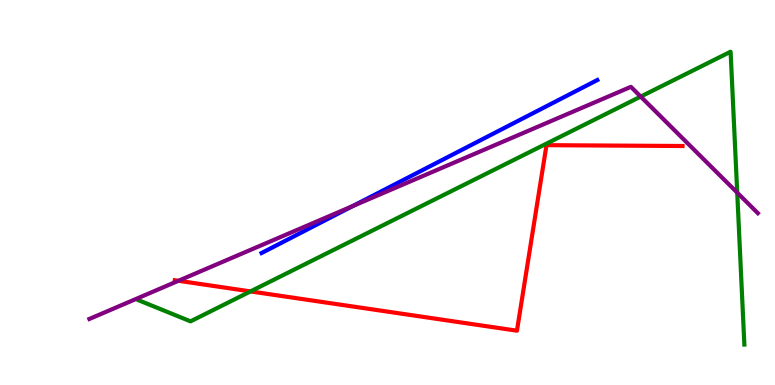[{'lines': ['blue', 'red'], 'intersections': []}, {'lines': ['green', 'red'], 'intersections': [{'x': 3.23, 'y': 2.43}]}, {'lines': ['purple', 'red'], 'intersections': [{'x': 2.3, 'y': 2.71}]}, {'lines': ['blue', 'green'], 'intersections': []}, {'lines': ['blue', 'purple'], 'intersections': [{'x': 4.55, 'y': 4.65}]}, {'lines': ['green', 'purple'], 'intersections': [{'x': 8.27, 'y': 7.49}, {'x': 9.51, 'y': 5.0}]}]